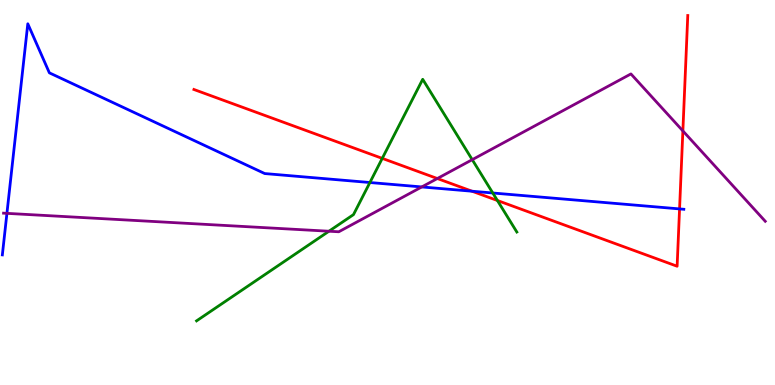[{'lines': ['blue', 'red'], 'intersections': [{'x': 6.09, 'y': 5.03}, {'x': 8.77, 'y': 4.57}]}, {'lines': ['green', 'red'], 'intersections': [{'x': 4.93, 'y': 5.89}, {'x': 6.42, 'y': 4.79}]}, {'lines': ['purple', 'red'], 'intersections': [{'x': 5.64, 'y': 5.36}, {'x': 8.81, 'y': 6.6}]}, {'lines': ['blue', 'green'], 'intersections': [{'x': 4.77, 'y': 5.26}, {'x': 6.36, 'y': 4.99}]}, {'lines': ['blue', 'purple'], 'intersections': [{'x': 0.0893, 'y': 4.46}, {'x': 5.44, 'y': 5.14}]}, {'lines': ['green', 'purple'], 'intersections': [{'x': 4.24, 'y': 3.99}, {'x': 6.09, 'y': 5.85}]}]